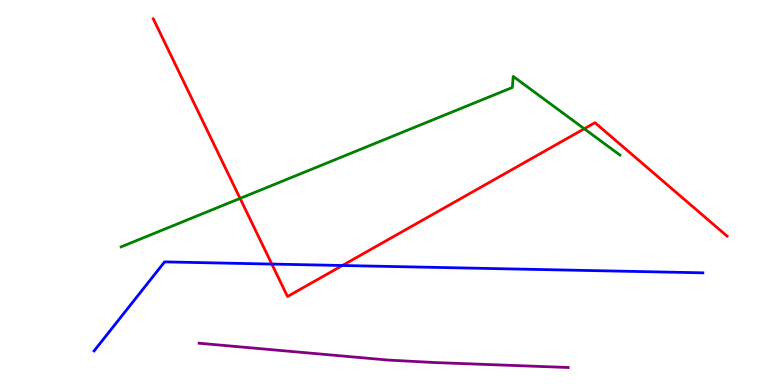[{'lines': ['blue', 'red'], 'intersections': [{'x': 3.51, 'y': 3.14}, {'x': 4.42, 'y': 3.1}]}, {'lines': ['green', 'red'], 'intersections': [{'x': 3.1, 'y': 4.85}, {'x': 7.54, 'y': 6.66}]}, {'lines': ['purple', 'red'], 'intersections': []}, {'lines': ['blue', 'green'], 'intersections': []}, {'lines': ['blue', 'purple'], 'intersections': []}, {'lines': ['green', 'purple'], 'intersections': []}]